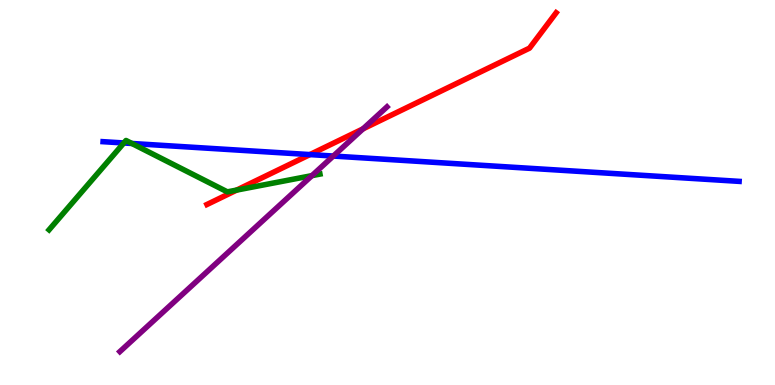[{'lines': ['blue', 'red'], 'intersections': [{'x': 4.0, 'y': 5.98}]}, {'lines': ['green', 'red'], 'intersections': [{'x': 3.05, 'y': 5.06}]}, {'lines': ['purple', 'red'], 'intersections': [{'x': 4.68, 'y': 6.65}]}, {'lines': ['blue', 'green'], 'intersections': [{'x': 1.6, 'y': 6.29}, {'x': 1.7, 'y': 6.27}]}, {'lines': ['blue', 'purple'], 'intersections': [{'x': 4.3, 'y': 5.95}]}, {'lines': ['green', 'purple'], 'intersections': [{'x': 4.03, 'y': 5.44}]}]